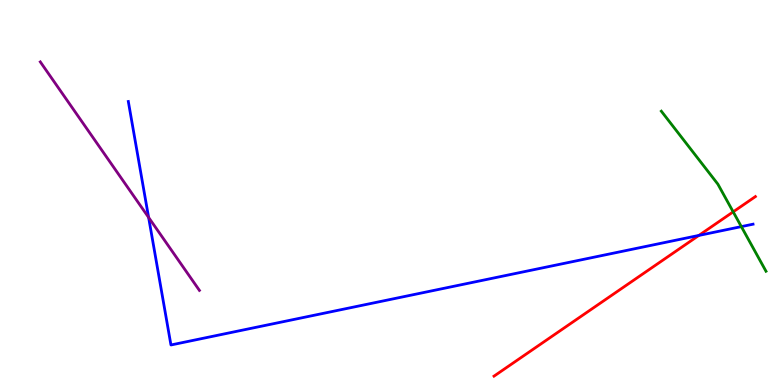[{'lines': ['blue', 'red'], 'intersections': [{'x': 9.02, 'y': 3.88}]}, {'lines': ['green', 'red'], 'intersections': [{'x': 9.46, 'y': 4.5}]}, {'lines': ['purple', 'red'], 'intersections': []}, {'lines': ['blue', 'green'], 'intersections': [{'x': 9.57, 'y': 4.11}]}, {'lines': ['blue', 'purple'], 'intersections': [{'x': 1.92, 'y': 4.35}]}, {'lines': ['green', 'purple'], 'intersections': []}]